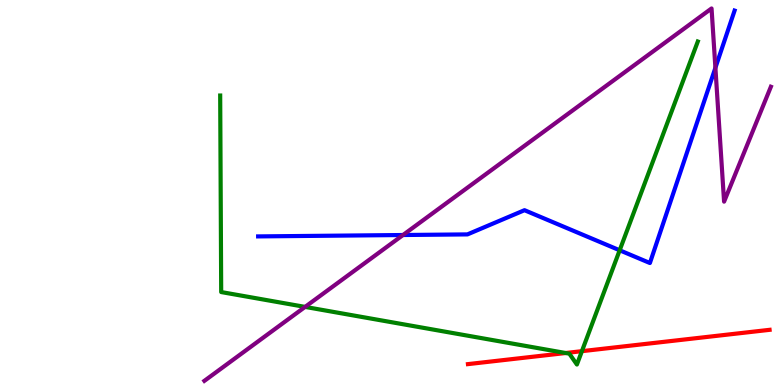[{'lines': ['blue', 'red'], 'intersections': []}, {'lines': ['green', 'red'], 'intersections': [{'x': 7.3, 'y': 0.831}, {'x': 7.51, 'y': 0.879}]}, {'lines': ['purple', 'red'], 'intersections': []}, {'lines': ['blue', 'green'], 'intersections': [{'x': 8.0, 'y': 3.5}]}, {'lines': ['blue', 'purple'], 'intersections': [{'x': 5.2, 'y': 3.9}, {'x': 9.23, 'y': 8.24}]}, {'lines': ['green', 'purple'], 'intersections': [{'x': 3.94, 'y': 2.03}]}]